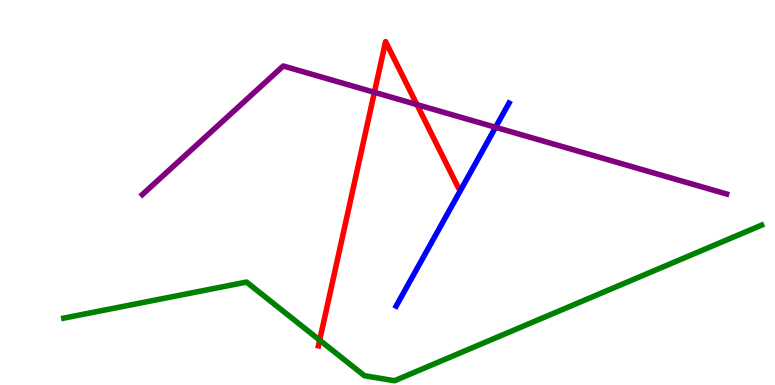[{'lines': ['blue', 'red'], 'intersections': []}, {'lines': ['green', 'red'], 'intersections': [{'x': 4.12, 'y': 1.16}]}, {'lines': ['purple', 'red'], 'intersections': [{'x': 4.83, 'y': 7.6}, {'x': 5.38, 'y': 7.28}]}, {'lines': ['blue', 'green'], 'intersections': []}, {'lines': ['blue', 'purple'], 'intersections': [{'x': 6.39, 'y': 6.69}]}, {'lines': ['green', 'purple'], 'intersections': []}]